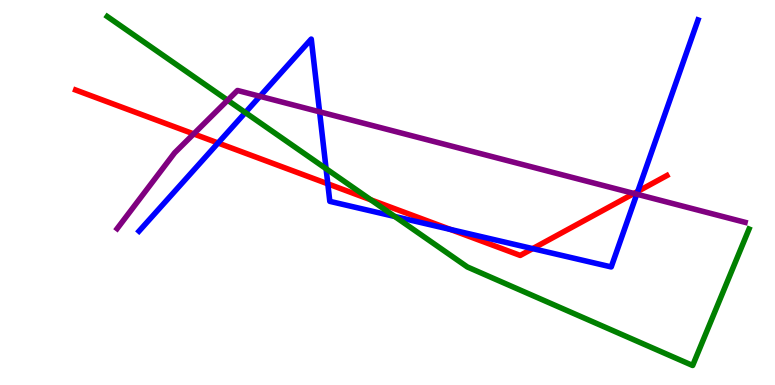[{'lines': ['blue', 'red'], 'intersections': [{'x': 2.81, 'y': 6.29}, {'x': 4.23, 'y': 5.23}, {'x': 5.81, 'y': 4.04}, {'x': 6.87, 'y': 3.54}, {'x': 8.23, 'y': 5.03}]}, {'lines': ['green', 'red'], 'intersections': [{'x': 4.78, 'y': 4.81}]}, {'lines': ['purple', 'red'], 'intersections': [{'x': 2.5, 'y': 6.52}, {'x': 8.18, 'y': 4.97}]}, {'lines': ['blue', 'green'], 'intersections': [{'x': 3.17, 'y': 7.08}, {'x': 4.21, 'y': 5.62}, {'x': 5.09, 'y': 4.38}]}, {'lines': ['blue', 'purple'], 'intersections': [{'x': 3.35, 'y': 7.5}, {'x': 4.12, 'y': 7.1}, {'x': 8.22, 'y': 4.96}]}, {'lines': ['green', 'purple'], 'intersections': [{'x': 2.94, 'y': 7.4}]}]